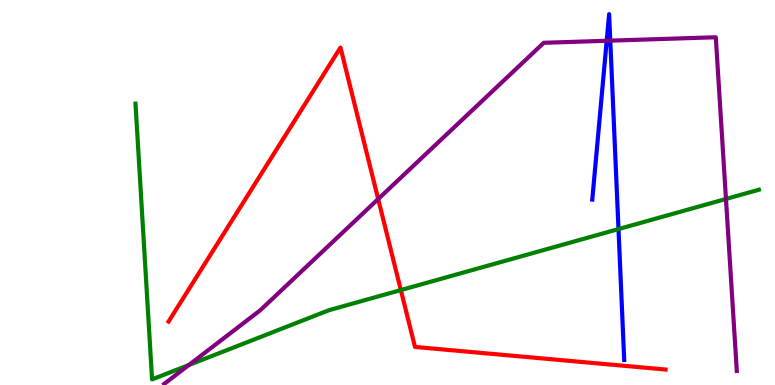[{'lines': ['blue', 'red'], 'intersections': []}, {'lines': ['green', 'red'], 'intersections': [{'x': 5.17, 'y': 2.47}]}, {'lines': ['purple', 'red'], 'intersections': [{'x': 4.88, 'y': 4.83}]}, {'lines': ['blue', 'green'], 'intersections': [{'x': 7.98, 'y': 4.05}]}, {'lines': ['blue', 'purple'], 'intersections': [{'x': 7.83, 'y': 8.94}, {'x': 7.87, 'y': 8.94}]}, {'lines': ['green', 'purple'], 'intersections': [{'x': 2.44, 'y': 0.519}, {'x': 9.37, 'y': 4.83}]}]